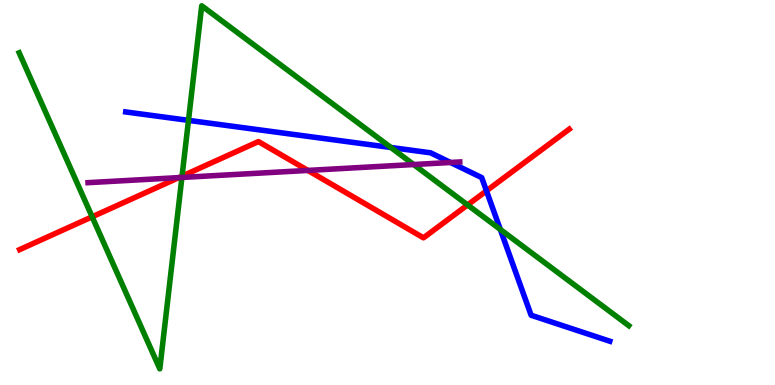[{'lines': ['blue', 'red'], 'intersections': [{'x': 6.28, 'y': 5.04}]}, {'lines': ['green', 'red'], 'intersections': [{'x': 1.19, 'y': 4.37}, {'x': 2.35, 'y': 5.42}, {'x': 6.03, 'y': 4.68}]}, {'lines': ['purple', 'red'], 'intersections': [{'x': 2.31, 'y': 5.39}, {'x': 3.97, 'y': 5.57}]}, {'lines': ['blue', 'green'], 'intersections': [{'x': 2.43, 'y': 6.87}, {'x': 5.04, 'y': 6.17}, {'x': 6.46, 'y': 4.04}]}, {'lines': ['blue', 'purple'], 'intersections': [{'x': 5.81, 'y': 5.78}]}, {'lines': ['green', 'purple'], 'intersections': [{'x': 2.35, 'y': 5.39}, {'x': 5.34, 'y': 5.73}]}]